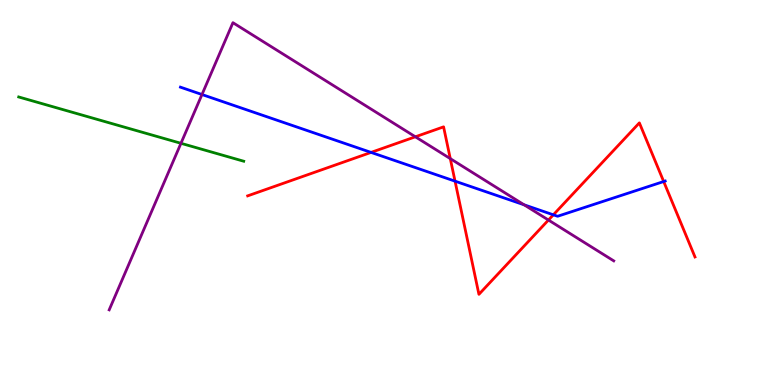[{'lines': ['blue', 'red'], 'intersections': [{'x': 4.79, 'y': 6.04}, {'x': 5.87, 'y': 5.29}, {'x': 7.14, 'y': 4.42}, {'x': 8.56, 'y': 5.28}]}, {'lines': ['green', 'red'], 'intersections': []}, {'lines': ['purple', 'red'], 'intersections': [{'x': 5.36, 'y': 6.45}, {'x': 5.81, 'y': 5.88}, {'x': 7.08, 'y': 4.28}]}, {'lines': ['blue', 'green'], 'intersections': []}, {'lines': ['blue', 'purple'], 'intersections': [{'x': 2.61, 'y': 7.54}, {'x': 6.76, 'y': 4.68}]}, {'lines': ['green', 'purple'], 'intersections': [{'x': 2.34, 'y': 6.28}]}]